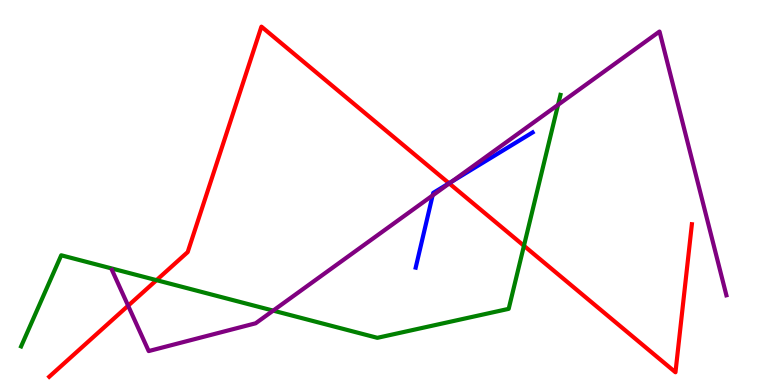[{'lines': ['blue', 'red'], 'intersections': [{'x': 5.79, 'y': 5.24}]}, {'lines': ['green', 'red'], 'intersections': [{'x': 2.02, 'y': 2.72}, {'x': 6.76, 'y': 3.62}]}, {'lines': ['purple', 'red'], 'intersections': [{'x': 1.65, 'y': 2.06}, {'x': 5.8, 'y': 5.24}]}, {'lines': ['blue', 'green'], 'intersections': []}, {'lines': ['blue', 'purple'], 'intersections': [{'x': 5.58, 'y': 4.92}, {'x': 5.83, 'y': 5.28}]}, {'lines': ['green', 'purple'], 'intersections': [{'x': 3.52, 'y': 1.93}, {'x': 7.2, 'y': 7.28}]}]